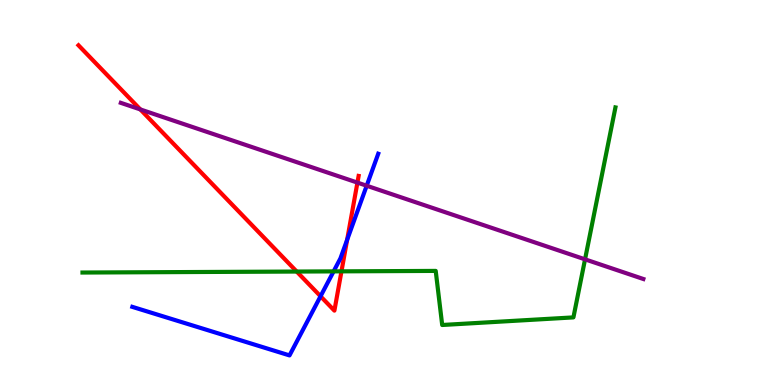[{'lines': ['blue', 'red'], 'intersections': [{'x': 4.14, 'y': 2.3}, {'x': 4.48, 'y': 3.77}]}, {'lines': ['green', 'red'], 'intersections': [{'x': 3.83, 'y': 2.95}, {'x': 4.41, 'y': 2.95}]}, {'lines': ['purple', 'red'], 'intersections': [{'x': 1.81, 'y': 7.16}, {'x': 4.61, 'y': 5.26}]}, {'lines': ['blue', 'green'], 'intersections': [{'x': 4.3, 'y': 2.95}]}, {'lines': ['blue', 'purple'], 'intersections': [{'x': 4.73, 'y': 5.18}]}, {'lines': ['green', 'purple'], 'intersections': [{'x': 7.55, 'y': 3.26}]}]